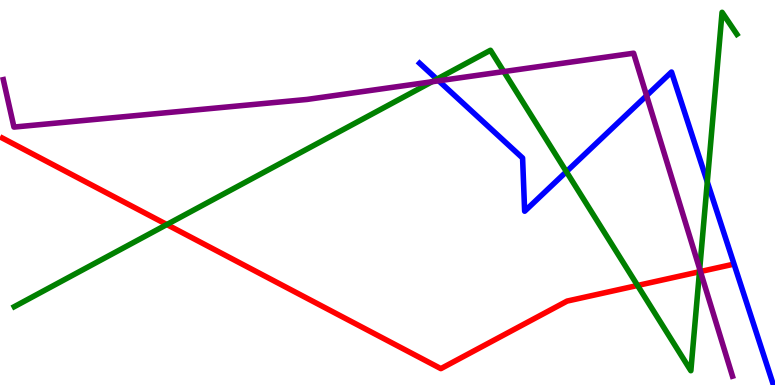[{'lines': ['blue', 'red'], 'intersections': []}, {'lines': ['green', 'red'], 'intersections': [{'x': 2.15, 'y': 4.17}, {'x': 8.23, 'y': 2.59}, {'x': 9.03, 'y': 2.94}]}, {'lines': ['purple', 'red'], 'intersections': [{'x': 9.04, 'y': 2.95}]}, {'lines': ['blue', 'green'], 'intersections': [{'x': 5.64, 'y': 7.94}, {'x': 7.31, 'y': 5.54}, {'x': 9.13, 'y': 5.27}]}, {'lines': ['blue', 'purple'], 'intersections': [{'x': 5.66, 'y': 7.9}, {'x': 8.34, 'y': 7.52}]}, {'lines': ['green', 'purple'], 'intersections': [{'x': 5.57, 'y': 7.88}, {'x': 6.5, 'y': 8.14}, {'x': 9.03, 'y': 3.01}]}]